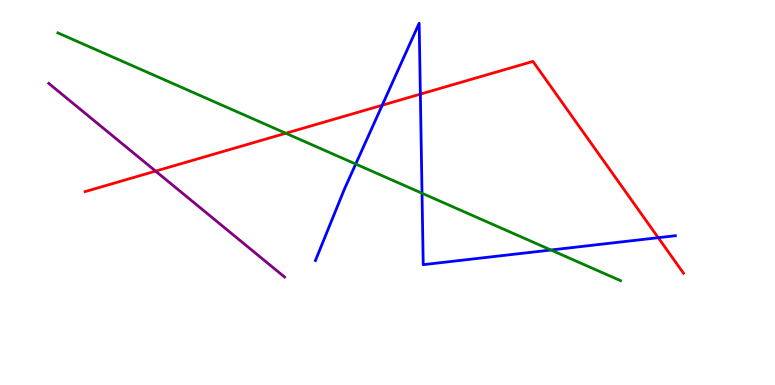[{'lines': ['blue', 'red'], 'intersections': [{'x': 4.93, 'y': 7.27}, {'x': 5.42, 'y': 7.55}, {'x': 8.49, 'y': 3.83}]}, {'lines': ['green', 'red'], 'intersections': [{'x': 3.69, 'y': 6.54}]}, {'lines': ['purple', 'red'], 'intersections': [{'x': 2.01, 'y': 5.56}]}, {'lines': ['blue', 'green'], 'intersections': [{'x': 4.59, 'y': 5.74}, {'x': 5.45, 'y': 4.98}, {'x': 7.11, 'y': 3.51}]}, {'lines': ['blue', 'purple'], 'intersections': []}, {'lines': ['green', 'purple'], 'intersections': []}]